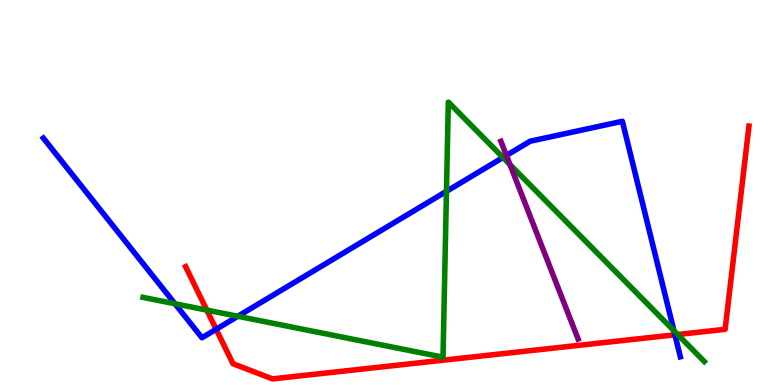[{'lines': ['blue', 'red'], 'intersections': [{'x': 2.79, 'y': 1.45}, {'x': 8.71, 'y': 1.3}]}, {'lines': ['green', 'red'], 'intersections': [{'x': 2.67, 'y': 1.95}, {'x': 8.74, 'y': 1.31}]}, {'lines': ['purple', 'red'], 'intersections': []}, {'lines': ['blue', 'green'], 'intersections': [{'x': 2.26, 'y': 2.11}, {'x': 3.07, 'y': 1.79}, {'x': 5.76, 'y': 5.03}, {'x': 6.49, 'y': 5.91}, {'x': 8.7, 'y': 1.41}]}, {'lines': ['blue', 'purple'], 'intersections': [{'x': 6.53, 'y': 5.96}]}, {'lines': ['green', 'purple'], 'intersections': [{'x': 6.58, 'y': 5.73}]}]